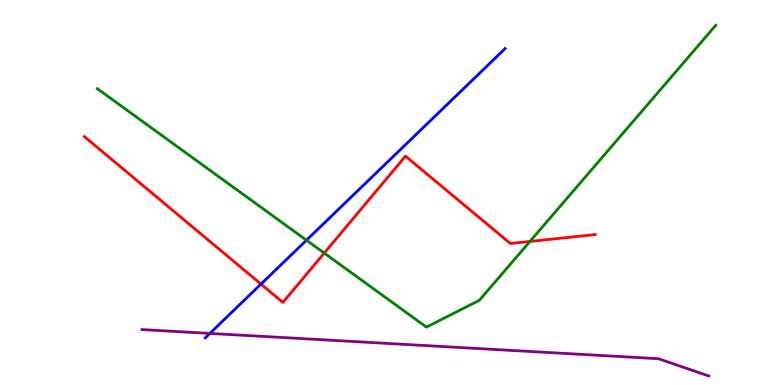[{'lines': ['blue', 'red'], 'intersections': [{'x': 3.37, 'y': 2.62}]}, {'lines': ['green', 'red'], 'intersections': [{'x': 4.18, 'y': 3.43}, {'x': 6.84, 'y': 3.73}]}, {'lines': ['purple', 'red'], 'intersections': []}, {'lines': ['blue', 'green'], 'intersections': [{'x': 3.95, 'y': 3.76}]}, {'lines': ['blue', 'purple'], 'intersections': [{'x': 2.71, 'y': 1.34}]}, {'lines': ['green', 'purple'], 'intersections': []}]